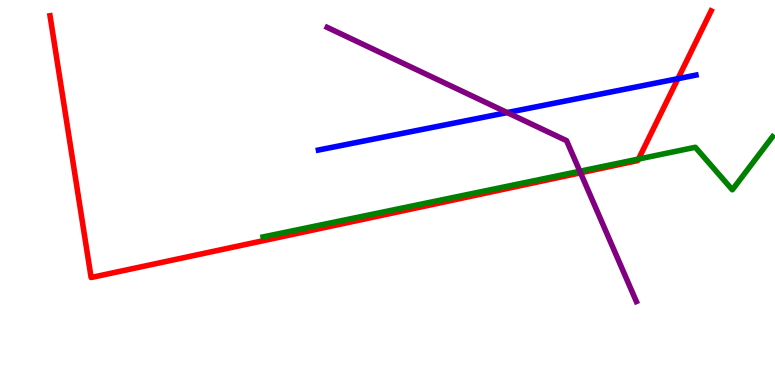[{'lines': ['blue', 'red'], 'intersections': [{'x': 8.75, 'y': 7.96}]}, {'lines': ['green', 'red'], 'intersections': [{'x': 8.24, 'y': 5.87}]}, {'lines': ['purple', 'red'], 'intersections': [{'x': 7.49, 'y': 5.51}]}, {'lines': ['blue', 'green'], 'intersections': []}, {'lines': ['blue', 'purple'], 'intersections': [{'x': 6.54, 'y': 7.08}]}, {'lines': ['green', 'purple'], 'intersections': [{'x': 7.48, 'y': 5.55}]}]